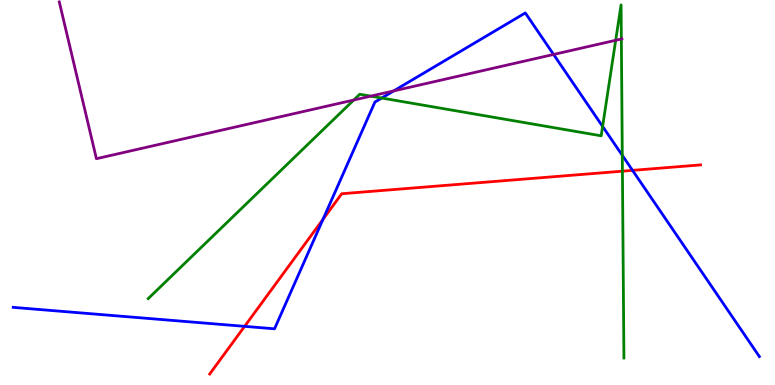[{'lines': ['blue', 'red'], 'intersections': [{'x': 3.16, 'y': 1.52}, {'x': 4.17, 'y': 4.3}, {'x': 8.16, 'y': 5.57}]}, {'lines': ['green', 'red'], 'intersections': [{'x': 8.03, 'y': 5.55}]}, {'lines': ['purple', 'red'], 'intersections': []}, {'lines': ['blue', 'green'], 'intersections': [{'x': 4.93, 'y': 7.45}, {'x': 7.78, 'y': 6.72}, {'x': 8.03, 'y': 5.97}]}, {'lines': ['blue', 'purple'], 'intersections': [{'x': 5.08, 'y': 7.64}, {'x': 7.14, 'y': 8.59}]}, {'lines': ['green', 'purple'], 'intersections': [{'x': 4.56, 'y': 7.4}, {'x': 4.78, 'y': 7.5}, {'x': 7.94, 'y': 8.95}, {'x': 8.02, 'y': 8.99}]}]